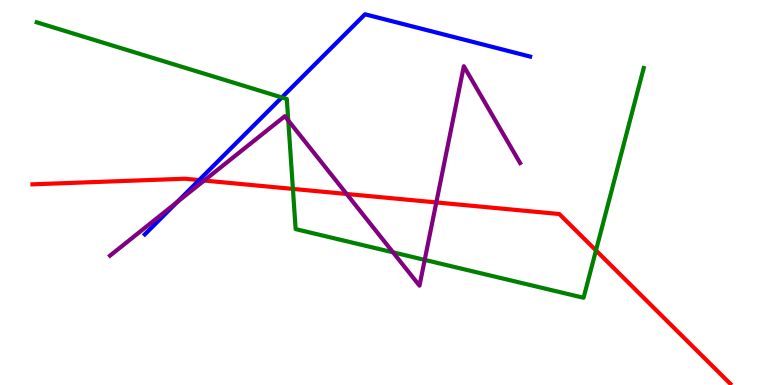[{'lines': ['blue', 'red'], 'intersections': [{'x': 2.57, 'y': 5.32}]}, {'lines': ['green', 'red'], 'intersections': [{'x': 3.78, 'y': 5.09}, {'x': 7.69, 'y': 3.5}]}, {'lines': ['purple', 'red'], 'intersections': [{'x': 2.63, 'y': 5.31}, {'x': 4.47, 'y': 4.96}, {'x': 5.63, 'y': 4.74}]}, {'lines': ['blue', 'green'], 'intersections': [{'x': 3.64, 'y': 7.47}]}, {'lines': ['blue', 'purple'], 'intersections': [{'x': 2.28, 'y': 4.75}]}, {'lines': ['green', 'purple'], 'intersections': [{'x': 3.72, 'y': 6.87}, {'x': 5.07, 'y': 3.45}, {'x': 5.48, 'y': 3.25}]}]